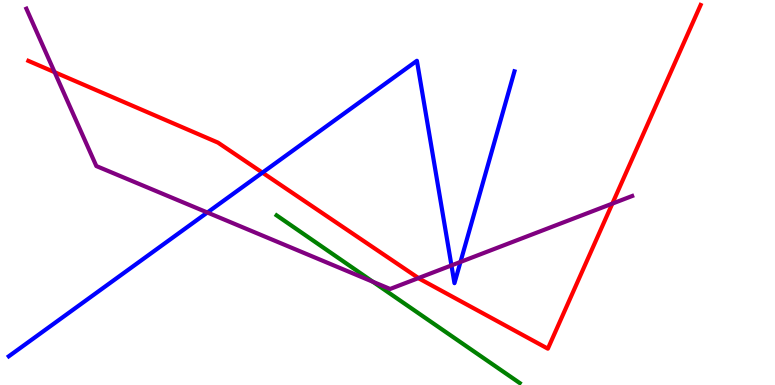[{'lines': ['blue', 'red'], 'intersections': [{'x': 3.39, 'y': 5.52}]}, {'lines': ['green', 'red'], 'intersections': []}, {'lines': ['purple', 'red'], 'intersections': [{'x': 0.705, 'y': 8.13}, {'x': 5.4, 'y': 2.78}, {'x': 7.9, 'y': 4.71}]}, {'lines': ['blue', 'green'], 'intersections': []}, {'lines': ['blue', 'purple'], 'intersections': [{'x': 2.68, 'y': 4.48}, {'x': 5.83, 'y': 3.11}, {'x': 5.94, 'y': 3.2}]}, {'lines': ['green', 'purple'], 'intersections': [{'x': 4.81, 'y': 2.68}]}]